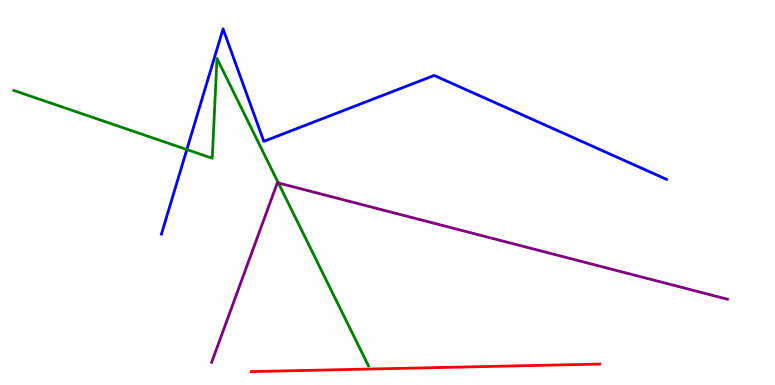[{'lines': ['blue', 'red'], 'intersections': []}, {'lines': ['green', 'red'], 'intersections': []}, {'lines': ['purple', 'red'], 'intersections': []}, {'lines': ['blue', 'green'], 'intersections': [{'x': 2.41, 'y': 6.12}]}, {'lines': ['blue', 'purple'], 'intersections': []}, {'lines': ['green', 'purple'], 'intersections': [{'x': 3.59, 'y': 5.25}]}]